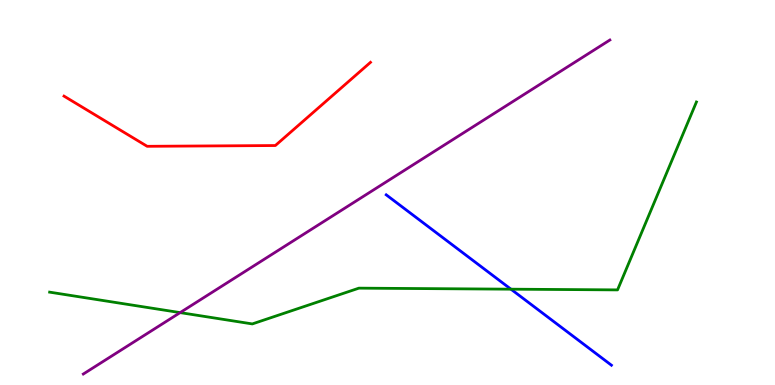[{'lines': ['blue', 'red'], 'intersections': []}, {'lines': ['green', 'red'], 'intersections': []}, {'lines': ['purple', 'red'], 'intersections': []}, {'lines': ['blue', 'green'], 'intersections': [{'x': 6.59, 'y': 2.49}]}, {'lines': ['blue', 'purple'], 'intersections': []}, {'lines': ['green', 'purple'], 'intersections': [{'x': 2.32, 'y': 1.88}]}]